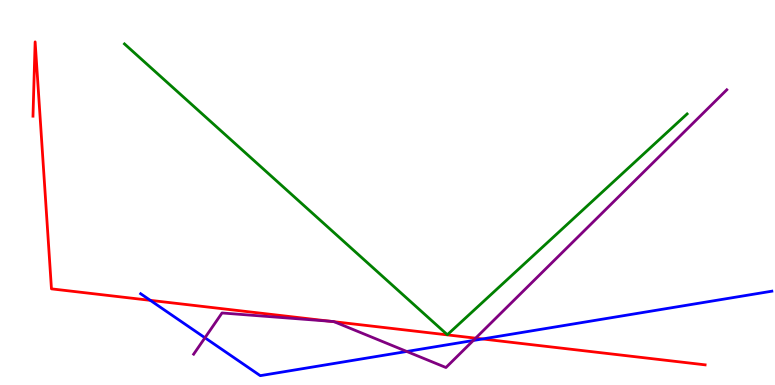[{'lines': ['blue', 'red'], 'intersections': [{'x': 1.94, 'y': 2.2}, {'x': 6.23, 'y': 1.2}]}, {'lines': ['green', 'red'], 'intersections': []}, {'lines': ['purple', 'red'], 'intersections': [{'x': 4.27, 'y': 1.65}, {'x': 4.31, 'y': 1.64}, {'x': 6.14, 'y': 1.22}]}, {'lines': ['blue', 'green'], 'intersections': []}, {'lines': ['blue', 'purple'], 'intersections': [{'x': 2.64, 'y': 1.23}, {'x': 5.25, 'y': 0.871}, {'x': 6.11, 'y': 1.16}]}, {'lines': ['green', 'purple'], 'intersections': []}]